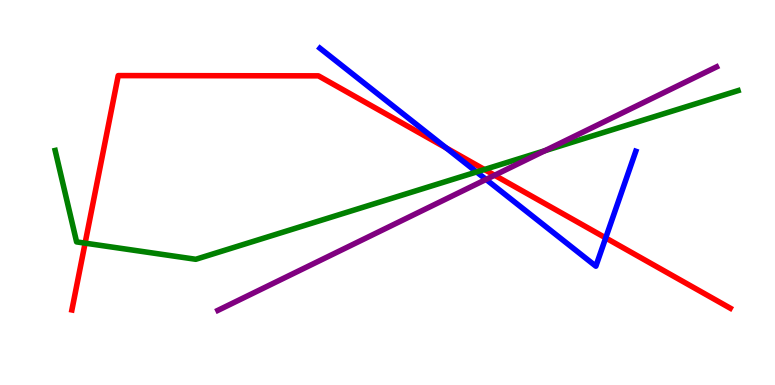[{'lines': ['blue', 'red'], 'intersections': [{'x': 5.76, 'y': 6.16}, {'x': 7.82, 'y': 3.82}]}, {'lines': ['green', 'red'], 'intersections': [{'x': 1.1, 'y': 3.68}, {'x': 6.25, 'y': 5.6}]}, {'lines': ['purple', 'red'], 'intersections': [{'x': 6.38, 'y': 5.45}]}, {'lines': ['blue', 'green'], 'intersections': [{'x': 6.15, 'y': 5.53}]}, {'lines': ['blue', 'purple'], 'intersections': [{'x': 6.27, 'y': 5.34}]}, {'lines': ['green', 'purple'], 'intersections': [{'x': 7.03, 'y': 6.09}]}]